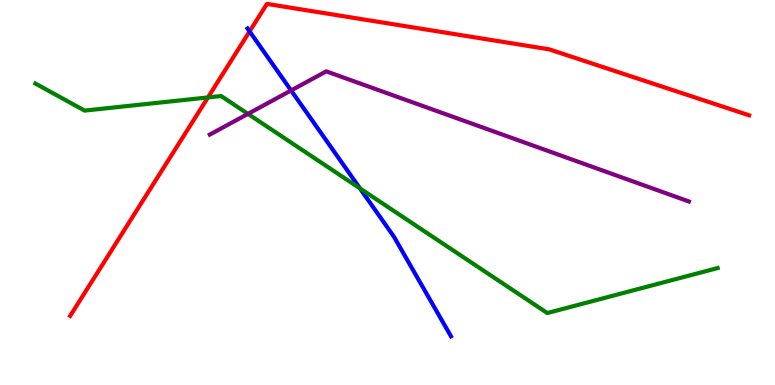[{'lines': ['blue', 'red'], 'intersections': [{'x': 3.22, 'y': 9.18}]}, {'lines': ['green', 'red'], 'intersections': [{'x': 2.68, 'y': 7.47}]}, {'lines': ['purple', 'red'], 'intersections': []}, {'lines': ['blue', 'green'], 'intersections': [{'x': 4.65, 'y': 5.11}]}, {'lines': ['blue', 'purple'], 'intersections': [{'x': 3.76, 'y': 7.65}]}, {'lines': ['green', 'purple'], 'intersections': [{'x': 3.2, 'y': 7.04}]}]